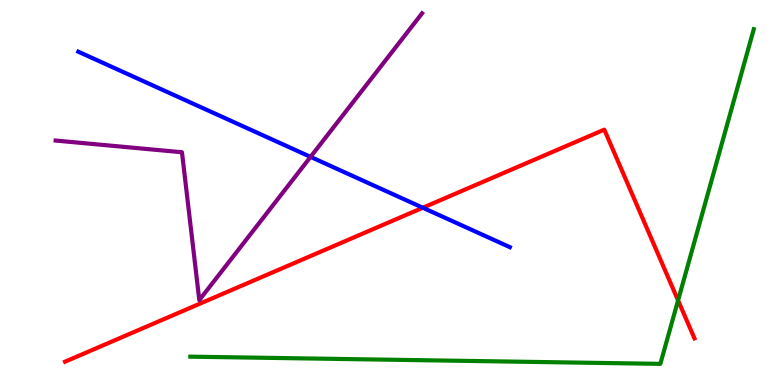[{'lines': ['blue', 'red'], 'intersections': [{'x': 5.46, 'y': 4.6}]}, {'lines': ['green', 'red'], 'intersections': [{'x': 8.75, 'y': 2.2}]}, {'lines': ['purple', 'red'], 'intersections': []}, {'lines': ['blue', 'green'], 'intersections': []}, {'lines': ['blue', 'purple'], 'intersections': [{'x': 4.01, 'y': 5.92}]}, {'lines': ['green', 'purple'], 'intersections': []}]